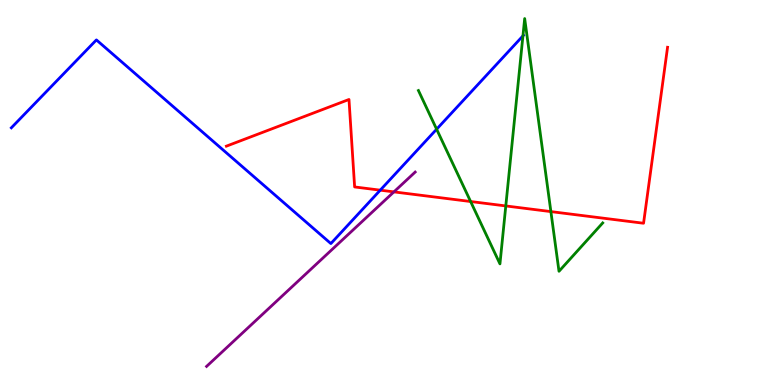[{'lines': ['blue', 'red'], 'intersections': [{'x': 4.91, 'y': 5.06}]}, {'lines': ['green', 'red'], 'intersections': [{'x': 6.07, 'y': 4.77}, {'x': 6.53, 'y': 4.65}, {'x': 7.11, 'y': 4.5}]}, {'lines': ['purple', 'red'], 'intersections': [{'x': 5.08, 'y': 5.02}]}, {'lines': ['blue', 'green'], 'intersections': [{'x': 5.63, 'y': 6.64}, {'x': 6.75, 'y': 9.07}]}, {'lines': ['blue', 'purple'], 'intersections': []}, {'lines': ['green', 'purple'], 'intersections': []}]